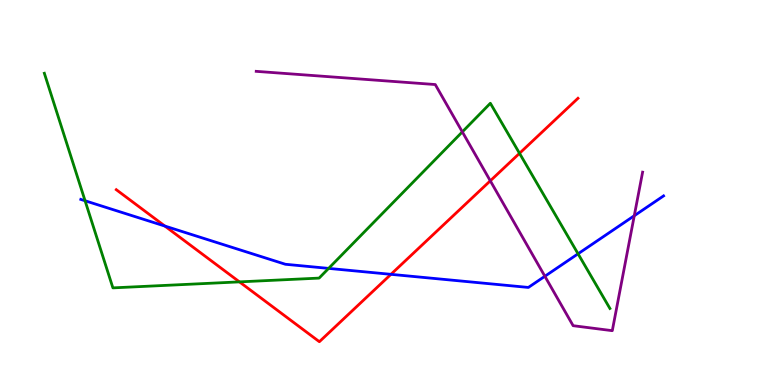[{'lines': ['blue', 'red'], 'intersections': [{'x': 2.13, 'y': 4.13}, {'x': 5.04, 'y': 2.87}]}, {'lines': ['green', 'red'], 'intersections': [{'x': 3.09, 'y': 2.68}, {'x': 6.7, 'y': 6.02}]}, {'lines': ['purple', 'red'], 'intersections': [{'x': 6.33, 'y': 5.3}]}, {'lines': ['blue', 'green'], 'intersections': [{'x': 1.1, 'y': 4.79}, {'x': 4.24, 'y': 3.03}, {'x': 7.46, 'y': 3.41}]}, {'lines': ['blue', 'purple'], 'intersections': [{'x': 7.03, 'y': 2.82}, {'x': 8.18, 'y': 4.4}]}, {'lines': ['green', 'purple'], 'intersections': [{'x': 5.97, 'y': 6.57}]}]